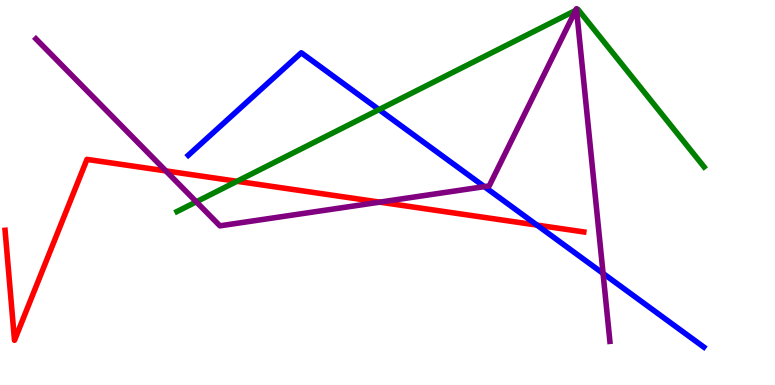[{'lines': ['blue', 'red'], 'intersections': [{'x': 6.93, 'y': 4.15}]}, {'lines': ['green', 'red'], 'intersections': [{'x': 3.06, 'y': 5.29}]}, {'lines': ['purple', 'red'], 'intersections': [{'x': 2.14, 'y': 5.56}, {'x': 4.9, 'y': 4.75}]}, {'lines': ['blue', 'green'], 'intersections': [{'x': 4.89, 'y': 7.15}]}, {'lines': ['blue', 'purple'], 'intersections': [{'x': 6.25, 'y': 5.15}, {'x': 7.78, 'y': 2.9}]}, {'lines': ['green', 'purple'], 'intersections': [{'x': 2.53, 'y': 4.76}, {'x': 7.43, 'y': 9.73}, {'x': 7.44, 'y': 9.74}]}]